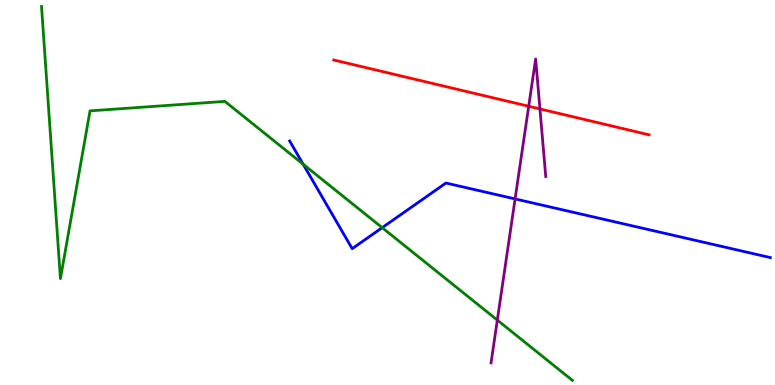[{'lines': ['blue', 'red'], 'intersections': []}, {'lines': ['green', 'red'], 'intersections': []}, {'lines': ['purple', 'red'], 'intersections': [{'x': 6.82, 'y': 7.24}, {'x': 6.97, 'y': 7.17}]}, {'lines': ['blue', 'green'], 'intersections': [{'x': 3.91, 'y': 5.73}, {'x': 4.93, 'y': 4.09}]}, {'lines': ['blue', 'purple'], 'intersections': [{'x': 6.65, 'y': 4.83}]}, {'lines': ['green', 'purple'], 'intersections': [{'x': 6.42, 'y': 1.69}]}]